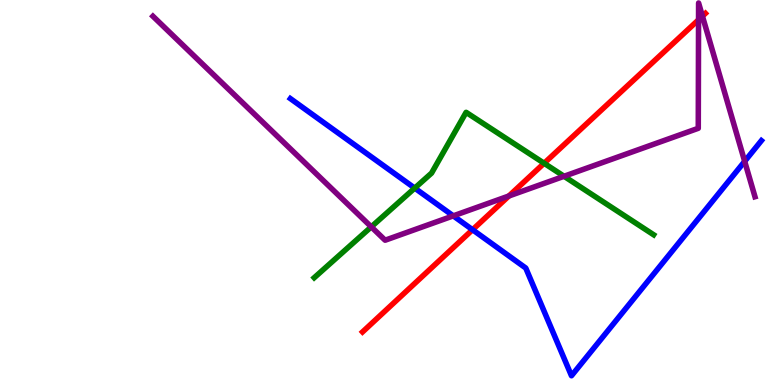[{'lines': ['blue', 'red'], 'intersections': [{'x': 6.1, 'y': 4.03}]}, {'lines': ['green', 'red'], 'intersections': [{'x': 7.02, 'y': 5.76}]}, {'lines': ['purple', 'red'], 'intersections': [{'x': 6.57, 'y': 4.91}, {'x': 9.01, 'y': 9.49}, {'x': 9.06, 'y': 9.58}]}, {'lines': ['blue', 'green'], 'intersections': [{'x': 5.35, 'y': 5.11}]}, {'lines': ['blue', 'purple'], 'intersections': [{'x': 5.85, 'y': 4.39}, {'x': 9.61, 'y': 5.81}]}, {'lines': ['green', 'purple'], 'intersections': [{'x': 4.79, 'y': 4.11}, {'x': 7.28, 'y': 5.42}]}]